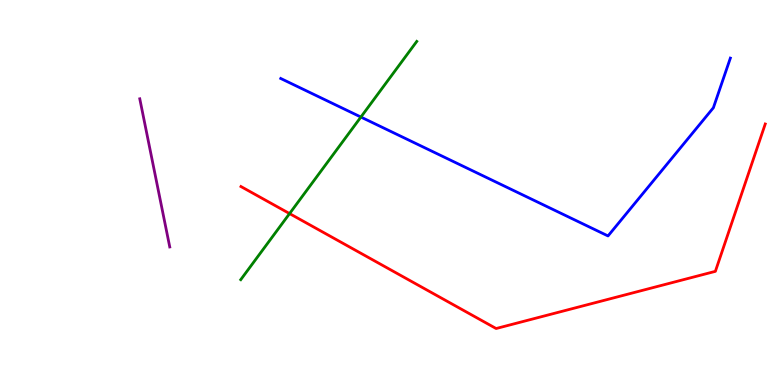[{'lines': ['blue', 'red'], 'intersections': []}, {'lines': ['green', 'red'], 'intersections': [{'x': 3.74, 'y': 4.45}]}, {'lines': ['purple', 'red'], 'intersections': []}, {'lines': ['blue', 'green'], 'intersections': [{'x': 4.66, 'y': 6.96}]}, {'lines': ['blue', 'purple'], 'intersections': []}, {'lines': ['green', 'purple'], 'intersections': []}]